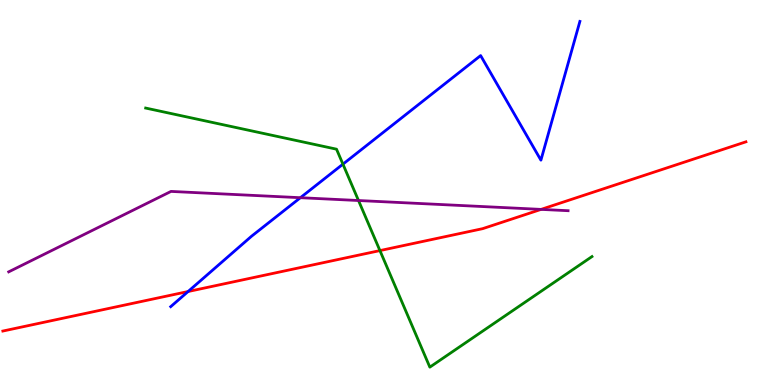[{'lines': ['blue', 'red'], 'intersections': [{'x': 2.43, 'y': 2.43}]}, {'lines': ['green', 'red'], 'intersections': [{'x': 4.9, 'y': 3.49}]}, {'lines': ['purple', 'red'], 'intersections': [{'x': 6.98, 'y': 4.56}]}, {'lines': ['blue', 'green'], 'intersections': [{'x': 4.42, 'y': 5.74}]}, {'lines': ['blue', 'purple'], 'intersections': [{'x': 3.88, 'y': 4.86}]}, {'lines': ['green', 'purple'], 'intersections': [{'x': 4.63, 'y': 4.79}]}]